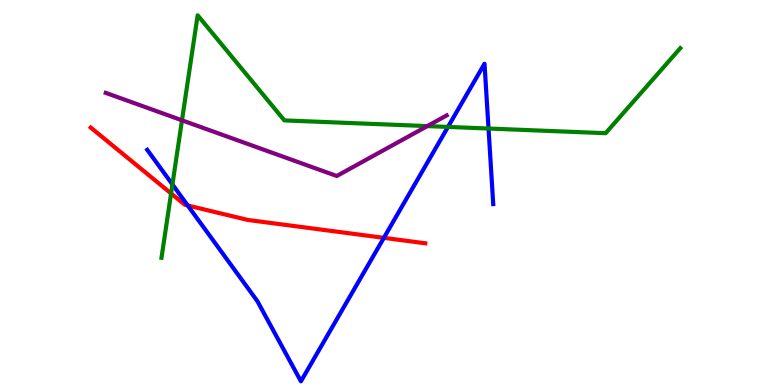[{'lines': ['blue', 'red'], 'intersections': [{'x': 2.42, 'y': 4.66}, {'x': 4.95, 'y': 3.82}]}, {'lines': ['green', 'red'], 'intersections': [{'x': 2.21, 'y': 4.98}]}, {'lines': ['purple', 'red'], 'intersections': []}, {'lines': ['blue', 'green'], 'intersections': [{'x': 2.22, 'y': 5.21}, {'x': 5.78, 'y': 6.7}, {'x': 6.3, 'y': 6.66}]}, {'lines': ['blue', 'purple'], 'intersections': []}, {'lines': ['green', 'purple'], 'intersections': [{'x': 2.35, 'y': 6.88}, {'x': 5.51, 'y': 6.72}]}]